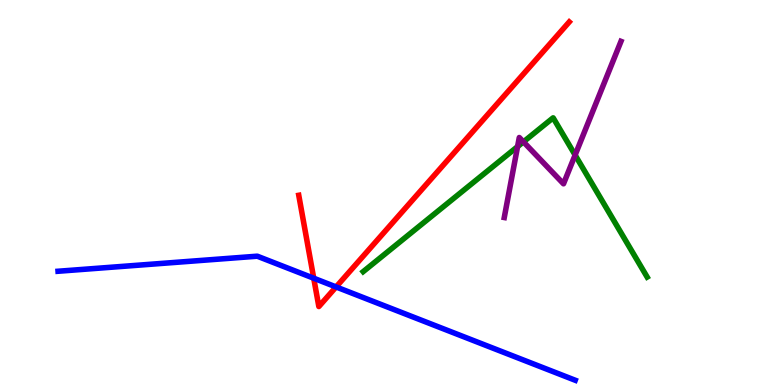[{'lines': ['blue', 'red'], 'intersections': [{'x': 4.05, 'y': 2.77}, {'x': 4.34, 'y': 2.55}]}, {'lines': ['green', 'red'], 'intersections': []}, {'lines': ['purple', 'red'], 'intersections': []}, {'lines': ['blue', 'green'], 'intersections': []}, {'lines': ['blue', 'purple'], 'intersections': []}, {'lines': ['green', 'purple'], 'intersections': [{'x': 6.68, 'y': 6.19}, {'x': 6.75, 'y': 6.32}, {'x': 7.42, 'y': 5.97}]}]